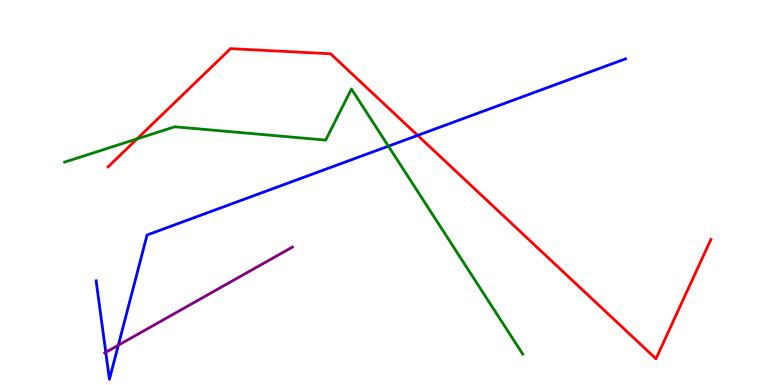[{'lines': ['blue', 'red'], 'intersections': [{'x': 5.39, 'y': 6.48}]}, {'lines': ['green', 'red'], 'intersections': [{'x': 1.77, 'y': 6.39}]}, {'lines': ['purple', 'red'], 'intersections': []}, {'lines': ['blue', 'green'], 'intersections': [{'x': 5.01, 'y': 6.2}]}, {'lines': ['blue', 'purple'], 'intersections': [{'x': 1.36, 'y': 0.85}, {'x': 1.53, 'y': 1.03}]}, {'lines': ['green', 'purple'], 'intersections': []}]